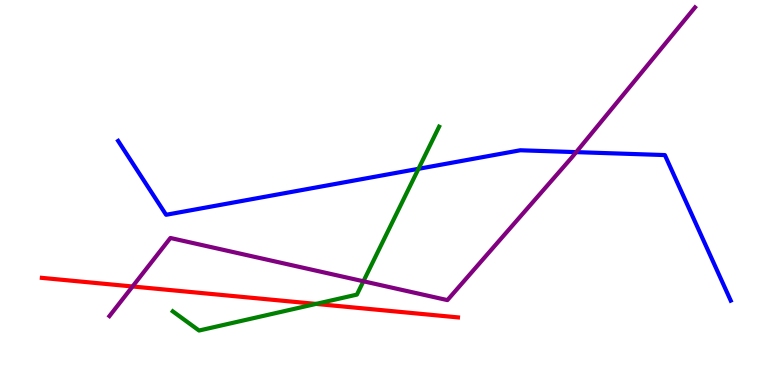[{'lines': ['blue', 'red'], 'intersections': []}, {'lines': ['green', 'red'], 'intersections': [{'x': 4.08, 'y': 2.11}]}, {'lines': ['purple', 'red'], 'intersections': [{'x': 1.71, 'y': 2.56}]}, {'lines': ['blue', 'green'], 'intersections': [{'x': 5.4, 'y': 5.62}]}, {'lines': ['blue', 'purple'], 'intersections': [{'x': 7.43, 'y': 6.05}]}, {'lines': ['green', 'purple'], 'intersections': [{'x': 4.69, 'y': 2.69}]}]